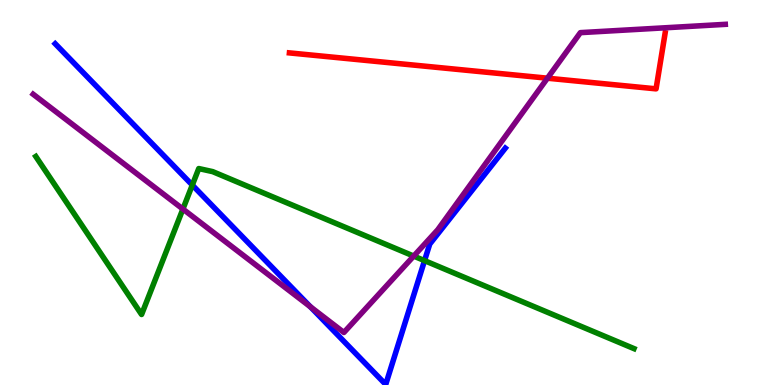[{'lines': ['blue', 'red'], 'intersections': []}, {'lines': ['green', 'red'], 'intersections': []}, {'lines': ['purple', 'red'], 'intersections': [{'x': 7.06, 'y': 7.97}]}, {'lines': ['blue', 'green'], 'intersections': [{'x': 2.48, 'y': 5.19}, {'x': 5.48, 'y': 3.23}]}, {'lines': ['blue', 'purple'], 'intersections': [{'x': 4.01, 'y': 2.03}]}, {'lines': ['green', 'purple'], 'intersections': [{'x': 2.36, 'y': 4.57}, {'x': 5.34, 'y': 3.35}]}]